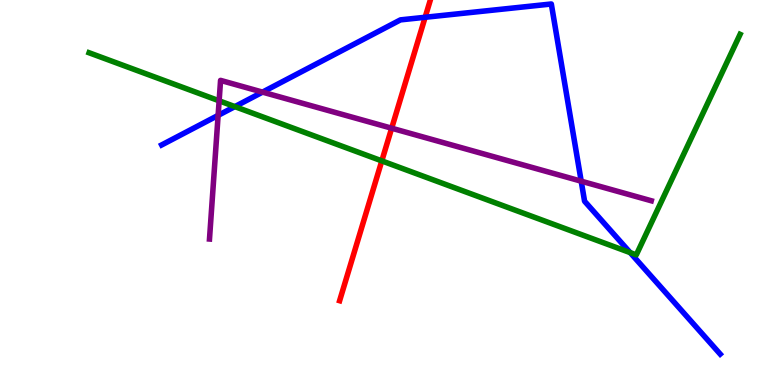[{'lines': ['blue', 'red'], 'intersections': [{'x': 5.49, 'y': 9.55}]}, {'lines': ['green', 'red'], 'intersections': [{'x': 4.93, 'y': 5.82}]}, {'lines': ['purple', 'red'], 'intersections': [{'x': 5.05, 'y': 6.67}]}, {'lines': ['blue', 'green'], 'intersections': [{'x': 3.03, 'y': 7.23}, {'x': 8.13, 'y': 3.44}]}, {'lines': ['blue', 'purple'], 'intersections': [{'x': 2.81, 'y': 7.0}, {'x': 3.39, 'y': 7.61}, {'x': 7.5, 'y': 5.29}]}, {'lines': ['green', 'purple'], 'intersections': [{'x': 2.83, 'y': 7.38}]}]